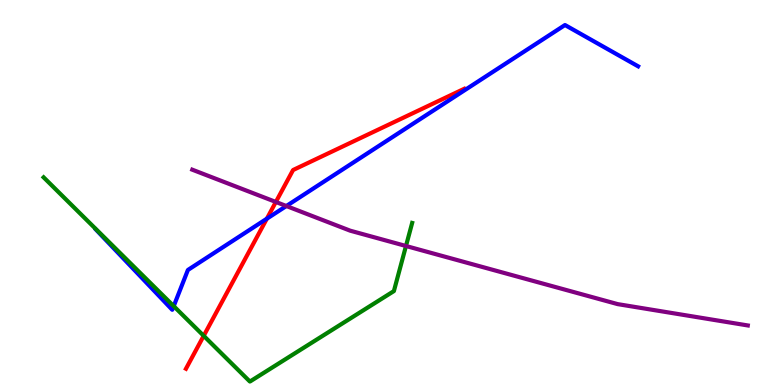[{'lines': ['blue', 'red'], 'intersections': [{'x': 3.44, 'y': 4.32}]}, {'lines': ['green', 'red'], 'intersections': [{'x': 2.63, 'y': 1.28}]}, {'lines': ['purple', 'red'], 'intersections': [{'x': 3.56, 'y': 4.75}]}, {'lines': ['blue', 'green'], 'intersections': [{'x': 2.24, 'y': 2.05}]}, {'lines': ['blue', 'purple'], 'intersections': [{'x': 3.69, 'y': 4.65}]}, {'lines': ['green', 'purple'], 'intersections': [{'x': 5.24, 'y': 3.61}]}]